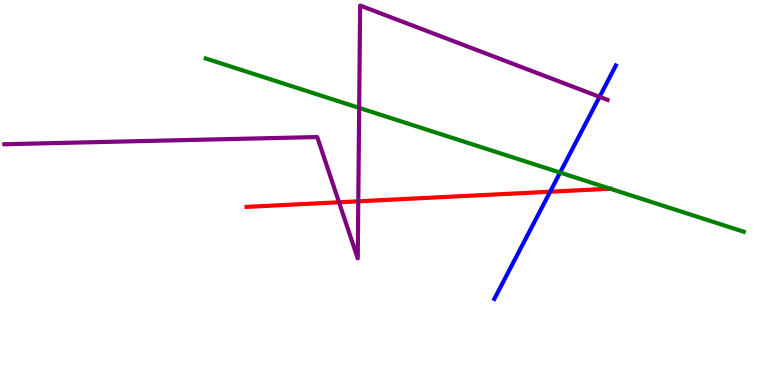[{'lines': ['blue', 'red'], 'intersections': [{'x': 7.1, 'y': 5.02}]}, {'lines': ['green', 'red'], 'intersections': [{'x': 7.87, 'y': 5.1}]}, {'lines': ['purple', 'red'], 'intersections': [{'x': 4.37, 'y': 4.75}, {'x': 4.62, 'y': 4.77}]}, {'lines': ['blue', 'green'], 'intersections': [{'x': 7.23, 'y': 5.52}]}, {'lines': ['blue', 'purple'], 'intersections': [{'x': 7.74, 'y': 7.48}]}, {'lines': ['green', 'purple'], 'intersections': [{'x': 4.63, 'y': 7.2}]}]